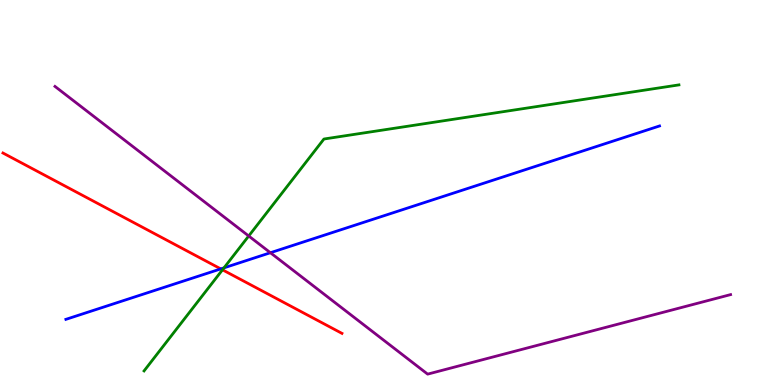[{'lines': ['blue', 'red'], 'intersections': [{'x': 2.85, 'y': 3.02}]}, {'lines': ['green', 'red'], 'intersections': [{'x': 2.87, 'y': 2.99}]}, {'lines': ['purple', 'red'], 'intersections': []}, {'lines': ['blue', 'green'], 'intersections': [{'x': 2.89, 'y': 3.04}]}, {'lines': ['blue', 'purple'], 'intersections': [{'x': 3.49, 'y': 3.44}]}, {'lines': ['green', 'purple'], 'intersections': [{'x': 3.21, 'y': 3.87}]}]